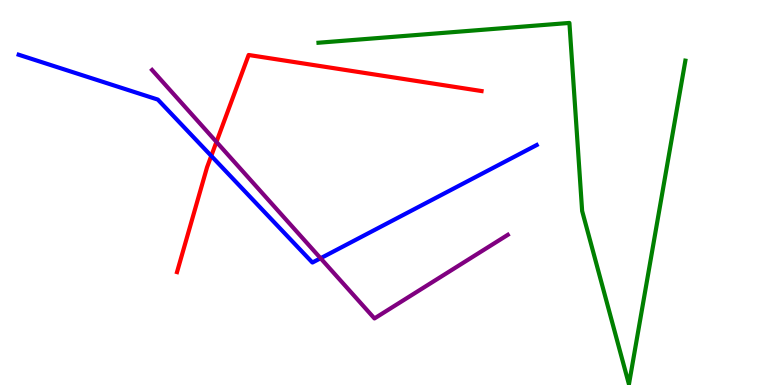[{'lines': ['blue', 'red'], 'intersections': [{'x': 2.73, 'y': 5.95}]}, {'lines': ['green', 'red'], 'intersections': []}, {'lines': ['purple', 'red'], 'intersections': [{'x': 2.79, 'y': 6.31}]}, {'lines': ['blue', 'green'], 'intersections': []}, {'lines': ['blue', 'purple'], 'intersections': [{'x': 4.14, 'y': 3.29}]}, {'lines': ['green', 'purple'], 'intersections': []}]